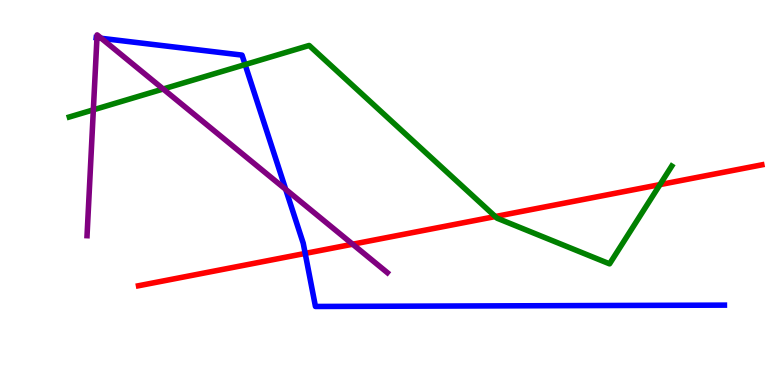[{'lines': ['blue', 'red'], 'intersections': [{'x': 3.94, 'y': 3.42}]}, {'lines': ['green', 'red'], 'intersections': [{'x': 6.39, 'y': 4.38}, {'x': 8.52, 'y': 5.2}]}, {'lines': ['purple', 'red'], 'intersections': [{'x': 4.55, 'y': 3.66}]}, {'lines': ['blue', 'green'], 'intersections': [{'x': 3.16, 'y': 8.32}]}, {'lines': ['blue', 'purple'], 'intersections': [{'x': 1.25, 'y': 9.02}, {'x': 1.31, 'y': 9.01}, {'x': 3.69, 'y': 5.08}]}, {'lines': ['green', 'purple'], 'intersections': [{'x': 1.2, 'y': 7.15}, {'x': 2.11, 'y': 7.69}]}]